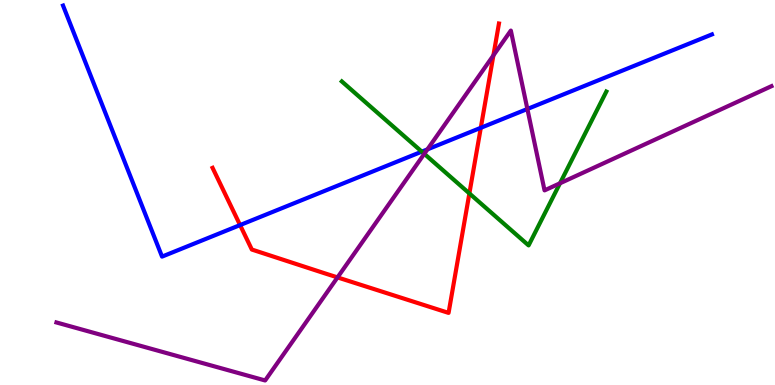[{'lines': ['blue', 'red'], 'intersections': [{'x': 3.1, 'y': 4.15}, {'x': 6.2, 'y': 6.68}]}, {'lines': ['green', 'red'], 'intersections': [{'x': 6.06, 'y': 4.98}]}, {'lines': ['purple', 'red'], 'intersections': [{'x': 4.36, 'y': 2.79}, {'x': 6.37, 'y': 8.56}]}, {'lines': ['blue', 'green'], 'intersections': [{'x': 5.44, 'y': 6.06}]}, {'lines': ['blue', 'purple'], 'intersections': [{'x': 5.52, 'y': 6.12}, {'x': 6.8, 'y': 7.17}]}, {'lines': ['green', 'purple'], 'intersections': [{'x': 5.47, 'y': 6.0}, {'x': 7.23, 'y': 5.24}]}]